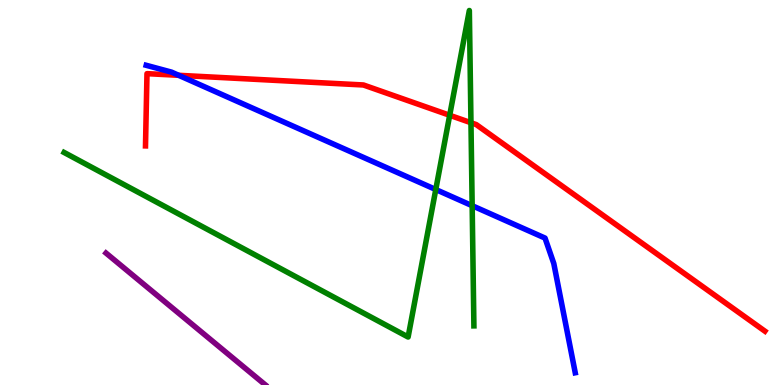[{'lines': ['blue', 'red'], 'intersections': [{'x': 2.31, 'y': 8.04}]}, {'lines': ['green', 'red'], 'intersections': [{'x': 5.8, 'y': 7.01}, {'x': 6.08, 'y': 6.81}]}, {'lines': ['purple', 'red'], 'intersections': []}, {'lines': ['blue', 'green'], 'intersections': [{'x': 5.62, 'y': 5.08}, {'x': 6.09, 'y': 4.66}]}, {'lines': ['blue', 'purple'], 'intersections': []}, {'lines': ['green', 'purple'], 'intersections': []}]